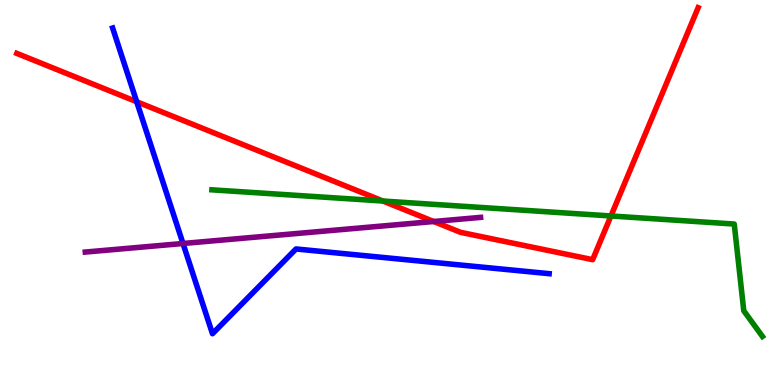[{'lines': ['blue', 'red'], 'intersections': [{'x': 1.76, 'y': 7.36}]}, {'lines': ['green', 'red'], 'intersections': [{'x': 4.94, 'y': 4.78}, {'x': 7.88, 'y': 4.39}]}, {'lines': ['purple', 'red'], 'intersections': [{'x': 5.6, 'y': 4.25}]}, {'lines': ['blue', 'green'], 'intersections': []}, {'lines': ['blue', 'purple'], 'intersections': [{'x': 2.36, 'y': 3.68}]}, {'lines': ['green', 'purple'], 'intersections': []}]